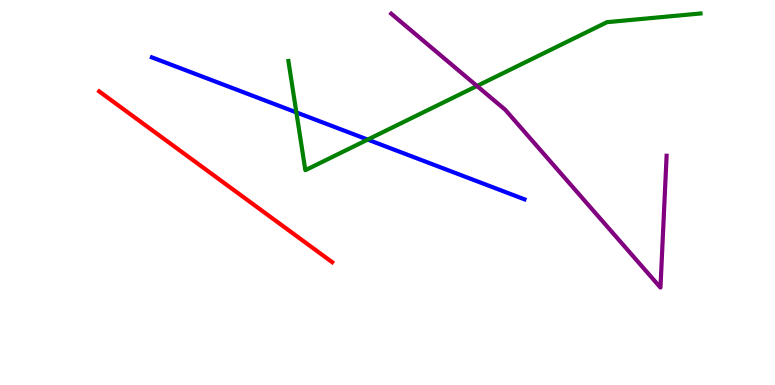[{'lines': ['blue', 'red'], 'intersections': []}, {'lines': ['green', 'red'], 'intersections': []}, {'lines': ['purple', 'red'], 'intersections': []}, {'lines': ['blue', 'green'], 'intersections': [{'x': 3.82, 'y': 7.08}, {'x': 4.74, 'y': 6.37}]}, {'lines': ['blue', 'purple'], 'intersections': []}, {'lines': ['green', 'purple'], 'intersections': [{'x': 6.15, 'y': 7.77}]}]